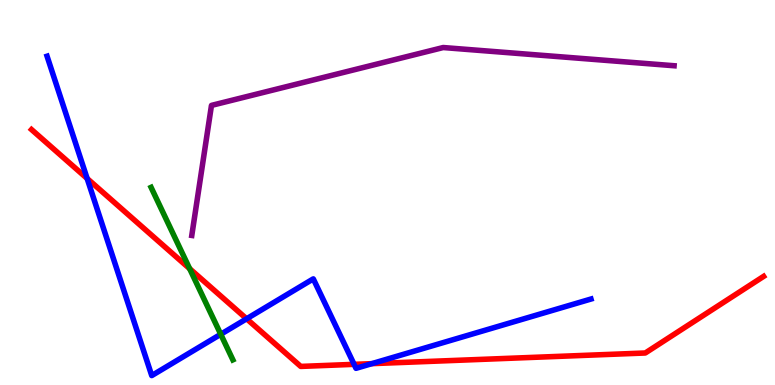[{'lines': ['blue', 'red'], 'intersections': [{'x': 1.12, 'y': 5.36}, {'x': 3.18, 'y': 1.72}, {'x': 4.57, 'y': 0.537}, {'x': 4.8, 'y': 0.555}]}, {'lines': ['green', 'red'], 'intersections': [{'x': 2.45, 'y': 3.02}]}, {'lines': ['purple', 'red'], 'intersections': []}, {'lines': ['blue', 'green'], 'intersections': [{'x': 2.85, 'y': 1.32}]}, {'lines': ['blue', 'purple'], 'intersections': []}, {'lines': ['green', 'purple'], 'intersections': []}]